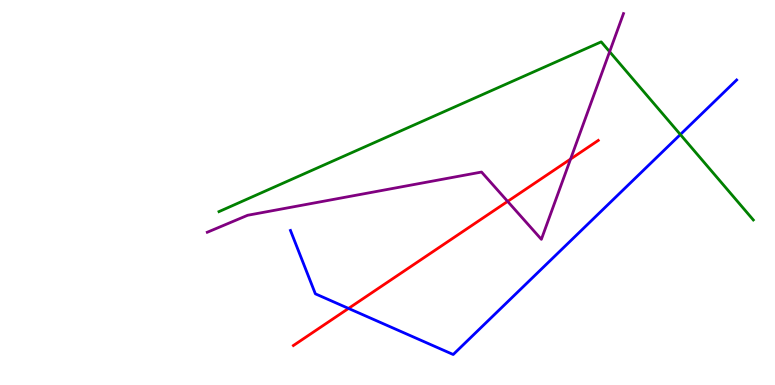[{'lines': ['blue', 'red'], 'intersections': [{'x': 4.5, 'y': 1.99}]}, {'lines': ['green', 'red'], 'intersections': []}, {'lines': ['purple', 'red'], 'intersections': [{'x': 6.55, 'y': 4.77}, {'x': 7.36, 'y': 5.87}]}, {'lines': ['blue', 'green'], 'intersections': [{'x': 8.78, 'y': 6.51}]}, {'lines': ['blue', 'purple'], 'intersections': []}, {'lines': ['green', 'purple'], 'intersections': [{'x': 7.87, 'y': 8.66}]}]